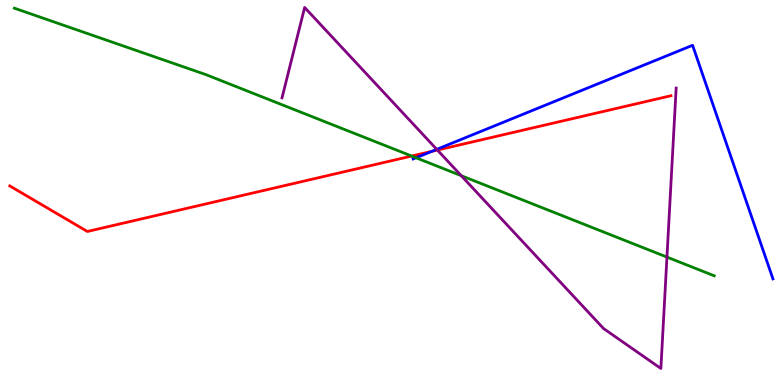[{'lines': ['blue', 'red'], 'intersections': [{'x': 5.57, 'y': 6.07}]}, {'lines': ['green', 'red'], 'intersections': [{'x': 5.31, 'y': 5.95}]}, {'lines': ['purple', 'red'], 'intersections': [{'x': 5.64, 'y': 6.1}]}, {'lines': ['blue', 'green'], 'intersections': [{'x': 5.37, 'y': 5.9}]}, {'lines': ['blue', 'purple'], 'intersections': [{'x': 5.64, 'y': 6.12}]}, {'lines': ['green', 'purple'], 'intersections': [{'x': 5.95, 'y': 5.44}, {'x': 8.61, 'y': 3.32}]}]